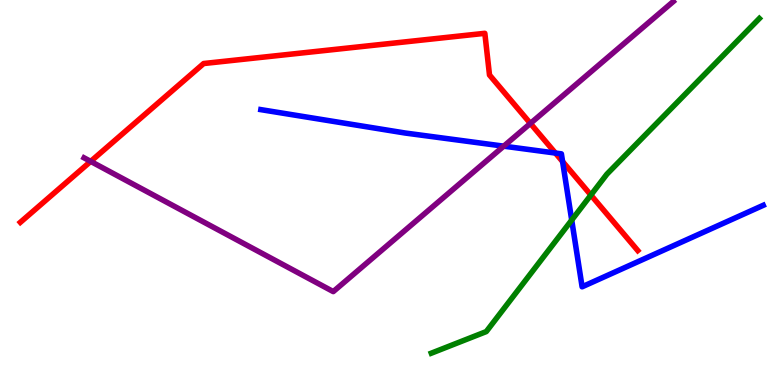[{'lines': ['blue', 'red'], 'intersections': [{'x': 7.17, 'y': 6.02}, {'x': 7.26, 'y': 5.8}]}, {'lines': ['green', 'red'], 'intersections': [{'x': 7.62, 'y': 4.93}]}, {'lines': ['purple', 'red'], 'intersections': [{'x': 1.17, 'y': 5.81}, {'x': 6.84, 'y': 6.79}]}, {'lines': ['blue', 'green'], 'intersections': [{'x': 7.38, 'y': 4.28}]}, {'lines': ['blue', 'purple'], 'intersections': [{'x': 6.5, 'y': 6.2}]}, {'lines': ['green', 'purple'], 'intersections': []}]